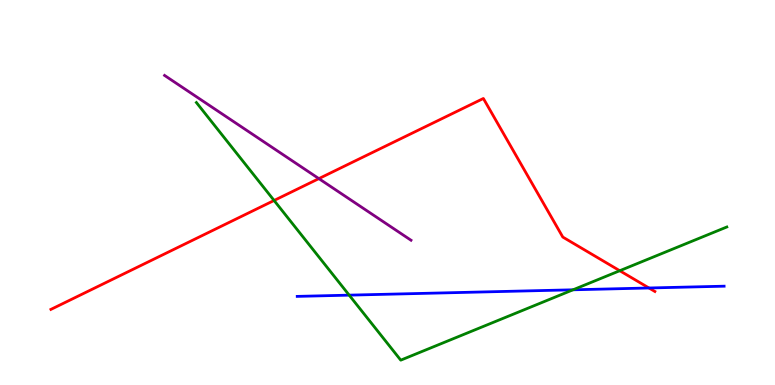[{'lines': ['blue', 'red'], 'intersections': [{'x': 8.37, 'y': 2.52}]}, {'lines': ['green', 'red'], 'intersections': [{'x': 3.54, 'y': 4.79}, {'x': 8.0, 'y': 2.97}]}, {'lines': ['purple', 'red'], 'intersections': [{'x': 4.11, 'y': 5.36}]}, {'lines': ['blue', 'green'], 'intersections': [{'x': 4.51, 'y': 2.33}, {'x': 7.39, 'y': 2.47}]}, {'lines': ['blue', 'purple'], 'intersections': []}, {'lines': ['green', 'purple'], 'intersections': []}]